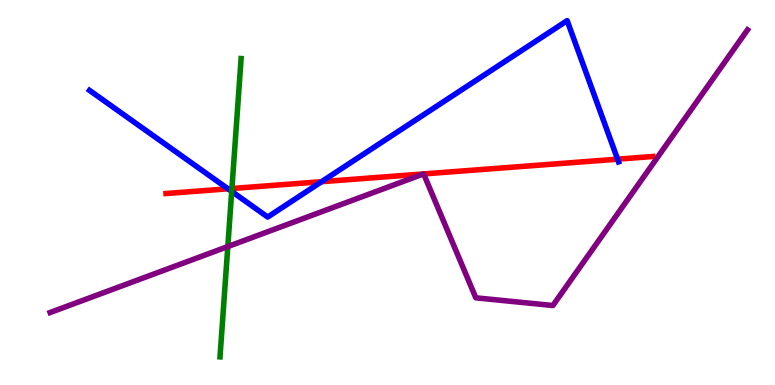[{'lines': ['blue', 'red'], 'intersections': [{'x': 2.94, 'y': 5.1}, {'x': 4.15, 'y': 5.28}, {'x': 7.97, 'y': 5.87}]}, {'lines': ['green', 'red'], 'intersections': [{'x': 2.99, 'y': 5.1}]}, {'lines': ['purple', 'red'], 'intersections': [{'x': 5.46, 'y': 5.48}, {'x': 5.47, 'y': 5.48}]}, {'lines': ['blue', 'green'], 'intersections': [{'x': 2.99, 'y': 5.03}]}, {'lines': ['blue', 'purple'], 'intersections': []}, {'lines': ['green', 'purple'], 'intersections': [{'x': 2.94, 'y': 3.6}]}]